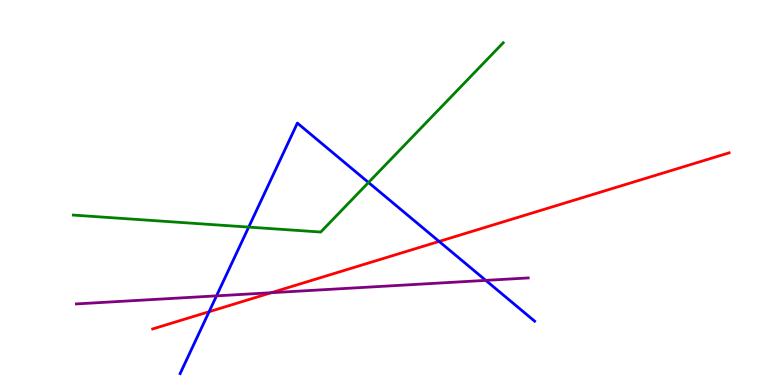[{'lines': ['blue', 'red'], 'intersections': [{'x': 2.7, 'y': 1.9}, {'x': 5.67, 'y': 3.73}]}, {'lines': ['green', 'red'], 'intersections': []}, {'lines': ['purple', 'red'], 'intersections': [{'x': 3.5, 'y': 2.4}]}, {'lines': ['blue', 'green'], 'intersections': [{'x': 3.21, 'y': 4.1}, {'x': 4.75, 'y': 5.26}]}, {'lines': ['blue', 'purple'], 'intersections': [{'x': 2.79, 'y': 2.32}, {'x': 6.27, 'y': 2.72}]}, {'lines': ['green', 'purple'], 'intersections': []}]